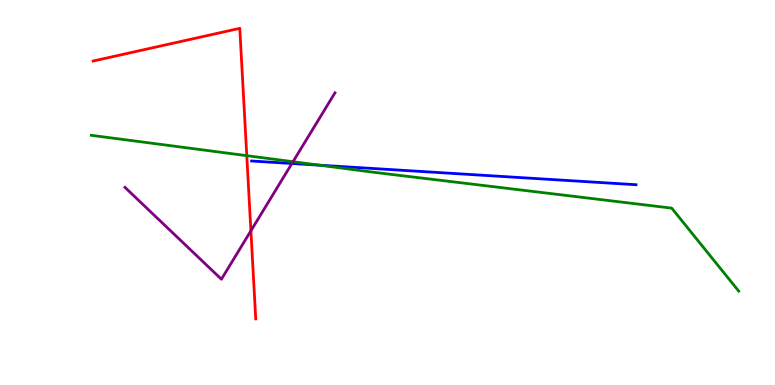[{'lines': ['blue', 'red'], 'intersections': []}, {'lines': ['green', 'red'], 'intersections': [{'x': 3.18, 'y': 5.96}]}, {'lines': ['purple', 'red'], 'intersections': [{'x': 3.24, 'y': 4.01}]}, {'lines': ['blue', 'green'], 'intersections': [{'x': 4.12, 'y': 5.71}]}, {'lines': ['blue', 'purple'], 'intersections': [{'x': 3.77, 'y': 5.75}]}, {'lines': ['green', 'purple'], 'intersections': [{'x': 3.78, 'y': 5.8}]}]